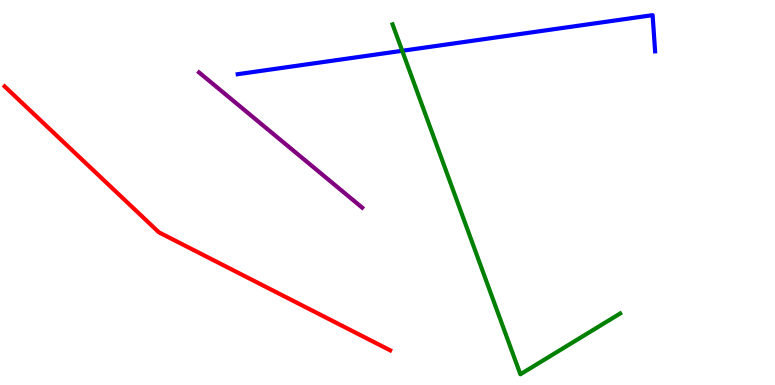[{'lines': ['blue', 'red'], 'intersections': []}, {'lines': ['green', 'red'], 'intersections': []}, {'lines': ['purple', 'red'], 'intersections': []}, {'lines': ['blue', 'green'], 'intersections': [{'x': 5.19, 'y': 8.68}]}, {'lines': ['blue', 'purple'], 'intersections': []}, {'lines': ['green', 'purple'], 'intersections': []}]